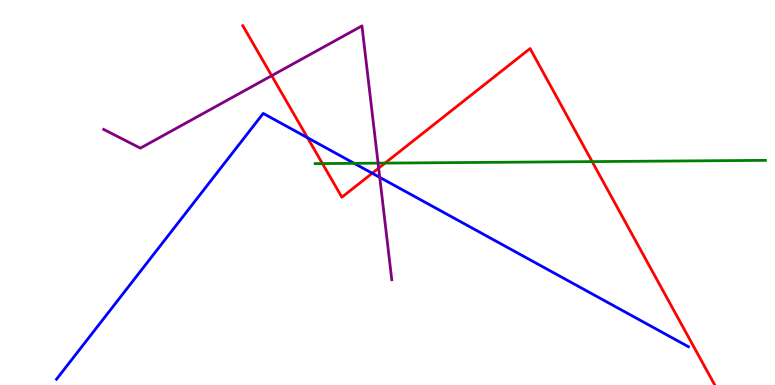[{'lines': ['blue', 'red'], 'intersections': [{'x': 3.97, 'y': 6.42}, {'x': 4.8, 'y': 5.5}]}, {'lines': ['green', 'red'], 'intersections': [{'x': 4.16, 'y': 5.75}, {'x': 4.97, 'y': 5.76}, {'x': 7.64, 'y': 5.8}]}, {'lines': ['purple', 'red'], 'intersections': [{'x': 3.51, 'y': 8.03}, {'x': 4.89, 'y': 5.63}]}, {'lines': ['blue', 'green'], 'intersections': [{'x': 4.57, 'y': 5.76}]}, {'lines': ['blue', 'purple'], 'intersections': [{'x': 4.9, 'y': 5.39}]}, {'lines': ['green', 'purple'], 'intersections': [{'x': 4.88, 'y': 5.76}]}]